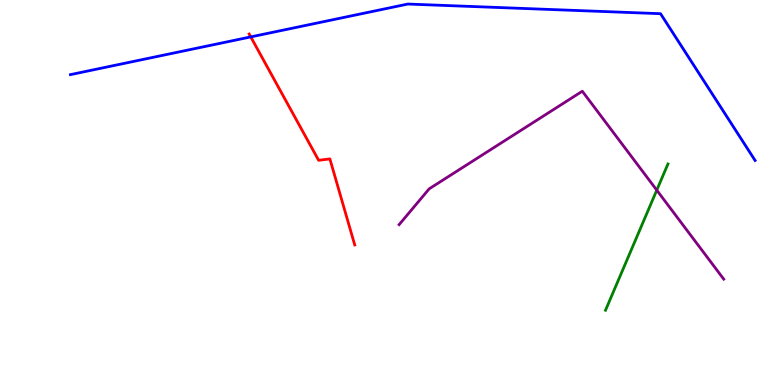[{'lines': ['blue', 'red'], 'intersections': [{'x': 3.24, 'y': 9.04}]}, {'lines': ['green', 'red'], 'intersections': []}, {'lines': ['purple', 'red'], 'intersections': []}, {'lines': ['blue', 'green'], 'intersections': []}, {'lines': ['blue', 'purple'], 'intersections': []}, {'lines': ['green', 'purple'], 'intersections': [{'x': 8.47, 'y': 5.06}]}]